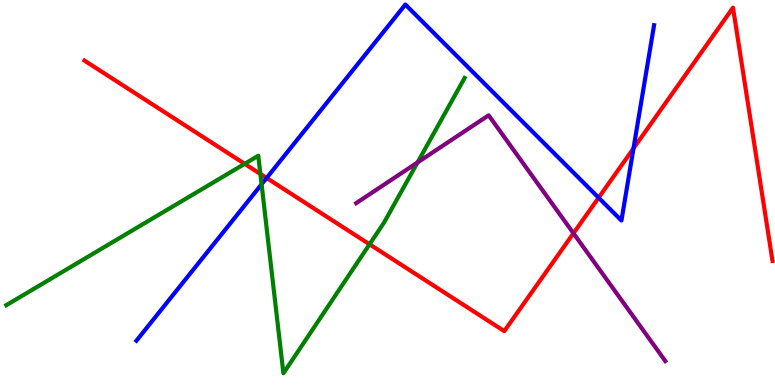[{'lines': ['blue', 'red'], 'intersections': [{'x': 3.44, 'y': 5.38}, {'x': 7.72, 'y': 4.86}, {'x': 8.17, 'y': 6.15}]}, {'lines': ['green', 'red'], 'intersections': [{'x': 3.16, 'y': 5.74}, {'x': 3.36, 'y': 5.48}, {'x': 4.77, 'y': 3.65}]}, {'lines': ['purple', 'red'], 'intersections': [{'x': 7.4, 'y': 3.94}]}, {'lines': ['blue', 'green'], 'intersections': [{'x': 3.38, 'y': 5.21}]}, {'lines': ['blue', 'purple'], 'intersections': []}, {'lines': ['green', 'purple'], 'intersections': [{'x': 5.39, 'y': 5.78}]}]